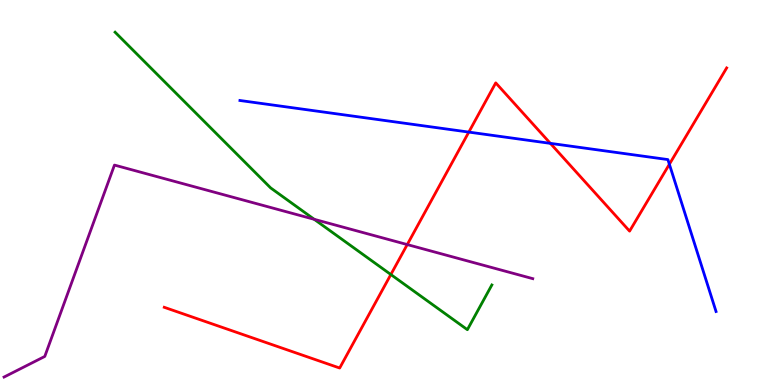[{'lines': ['blue', 'red'], 'intersections': [{'x': 6.05, 'y': 6.57}, {'x': 7.1, 'y': 6.28}, {'x': 8.64, 'y': 5.73}]}, {'lines': ['green', 'red'], 'intersections': [{'x': 5.04, 'y': 2.87}]}, {'lines': ['purple', 'red'], 'intersections': [{'x': 5.25, 'y': 3.65}]}, {'lines': ['blue', 'green'], 'intersections': []}, {'lines': ['blue', 'purple'], 'intersections': []}, {'lines': ['green', 'purple'], 'intersections': [{'x': 4.05, 'y': 4.3}]}]